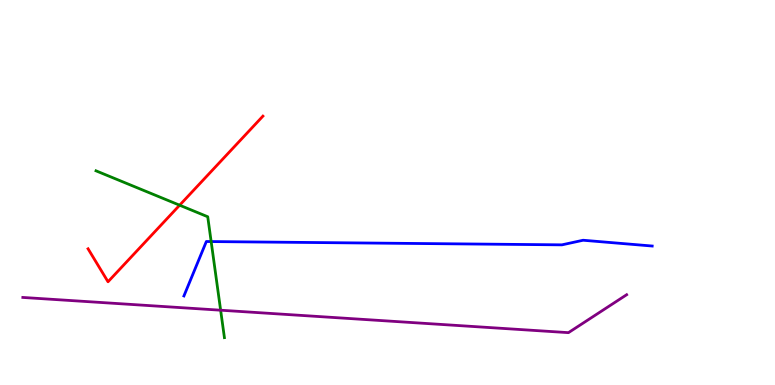[{'lines': ['blue', 'red'], 'intersections': []}, {'lines': ['green', 'red'], 'intersections': [{'x': 2.32, 'y': 4.67}]}, {'lines': ['purple', 'red'], 'intersections': []}, {'lines': ['blue', 'green'], 'intersections': [{'x': 2.72, 'y': 3.73}]}, {'lines': ['blue', 'purple'], 'intersections': []}, {'lines': ['green', 'purple'], 'intersections': [{'x': 2.85, 'y': 1.94}]}]